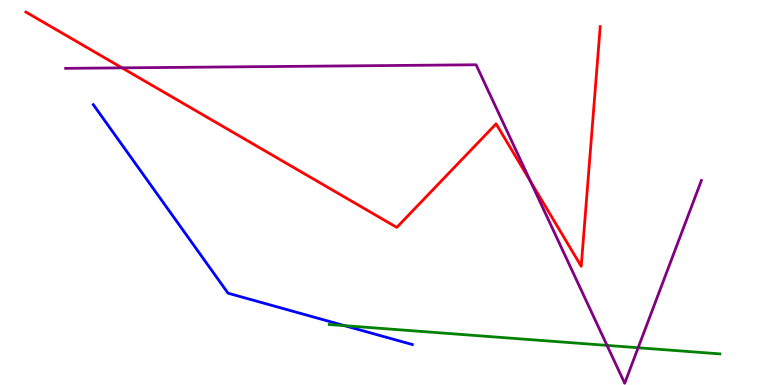[{'lines': ['blue', 'red'], 'intersections': []}, {'lines': ['green', 'red'], 'intersections': []}, {'lines': ['purple', 'red'], 'intersections': [{'x': 1.57, 'y': 8.24}, {'x': 6.85, 'y': 5.29}]}, {'lines': ['blue', 'green'], 'intersections': [{'x': 4.45, 'y': 1.54}]}, {'lines': ['blue', 'purple'], 'intersections': []}, {'lines': ['green', 'purple'], 'intersections': [{'x': 7.83, 'y': 1.03}, {'x': 8.23, 'y': 0.968}]}]